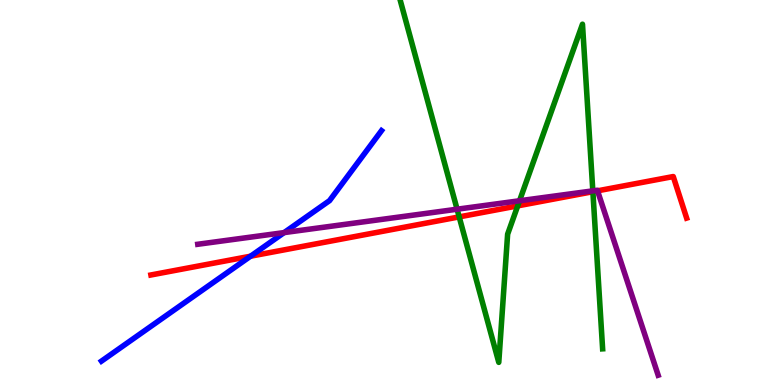[{'lines': ['blue', 'red'], 'intersections': [{'x': 3.23, 'y': 3.35}]}, {'lines': ['green', 'red'], 'intersections': [{'x': 5.92, 'y': 4.37}, {'x': 6.68, 'y': 4.65}, {'x': 7.65, 'y': 5.02}]}, {'lines': ['purple', 'red'], 'intersections': [{'x': 7.71, 'y': 5.04}]}, {'lines': ['blue', 'green'], 'intersections': []}, {'lines': ['blue', 'purple'], 'intersections': [{'x': 3.67, 'y': 3.96}]}, {'lines': ['green', 'purple'], 'intersections': [{'x': 5.9, 'y': 4.57}, {'x': 6.7, 'y': 4.79}, {'x': 7.65, 'y': 5.04}]}]